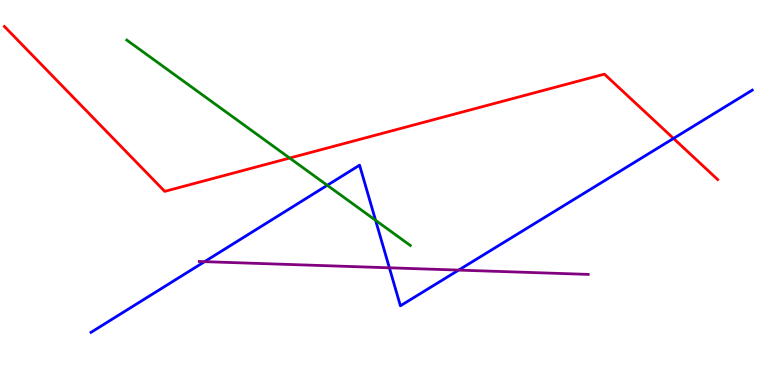[{'lines': ['blue', 'red'], 'intersections': [{'x': 8.69, 'y': 6.4}]}, {'lines': ['green', 'red'], 'intersections': [{'x': 3.74, 'y': 5.89}]}, {'lines': ['purple', 'red'], 'intersections': []}, {'lines': ['blue', 'green'], 'intersections': [{'x': 4.22, 'y': 5.19}, {'x': 4.85, 'y': 4.28}]}, {'lines': ['blue', 'purple'], 'intersections': [{'x': 2.64, 'y': 3.2}, {'x': 5.02, 'y': 3.04}, {'x': 5.92, 'y': 2.98}]}, {'lines': ['green', 'purple'], 'intersections': []}]